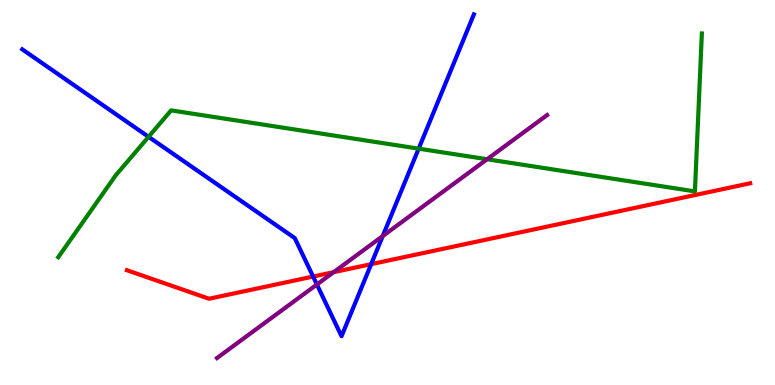[{'lines': ['blue', 'red'], 'intersections': [{'x': 4.04, 'y': 2.82}, {'x': 4.79, 'y': 3.14}]}, {'lines': ['green', 'red'], 'intersections': []}, {'lines': ['purple', 'red'], 'intersections': [{'x': 4.31, 'y': 2.93}]}, {'lines': ['blue', 'green'], 'intersections': [{'x': 1.92, 'y': 6.45}, {'x': 5.4, 'y': 6.14}]}, {'lines': ['blue', 'purple'], 'intersections': [{'x': 4.09, 'y': 2.61}, {'x': 4.94, 'y': 3.87}]}, {'lines': ['green', 'purple'], 'intersections': [{'x': 6.29, 'y': 5.86}]}]